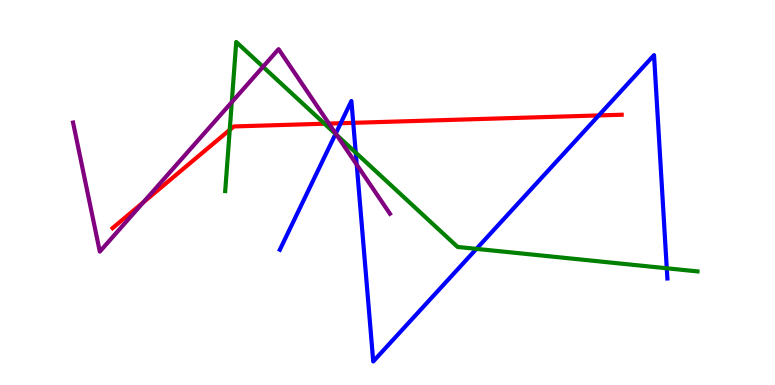[{'lines': ['blue', 'red'], 'intersections': [{'x': 4.4, 'y': 6.8}, {'x': 4.56, 'y': 6.81}, {'x': 7.73, 'y': 7.0}]}, {'lines': ['green', 'red'], 'intersections': [{'x': 2.96, 'y': 6.63}, {'x': 4.19, 'y': 6.79}]}, {'lines': ['purple', 'red'], 'intersections': [{'x': 1.85, 'y': 4.74}, {'x': 4.24, 'y': 6.79}]}, {'lines': ['blue', 'green'], 'intersections': [{'x': 4.33, 'y': 6.52}, {'x': 4.59, 'y': 6.04}, {'x': 6.15, 'y': 3.54}, {'x': 8.6, 'y': 3.03}]}, {'lines': ['blue', 'purple'], 'intersections': [{'x': 4.33, 'y': 6.53}, {'x': 4.6, 'y': 5.72}]}, {'lines': ['green', 'purple'], 'intersections': [{'x': 2.99, 'y': 7.35}, {'x': 3.39, 'y': 8.27}, {'x': 4.34, 'y': 6.5}]}]